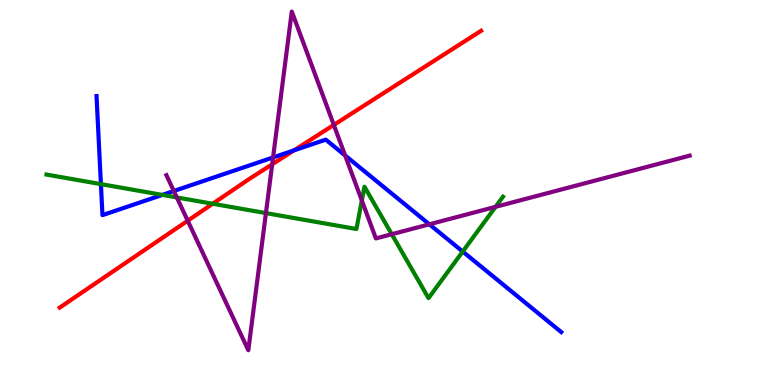[{'lines': ['blue', 'red'], 'intersections': [{'x': 3.79, 'y': 6.09}]}, {'lines': ['green', 'red'], 'intersections': [{'x': 2.74, 'y': 4.71}]}, {'lines': ['purple', 'red'], 'intersections': [{'x': 2.42, 'y': 4.27}, {'x': 3.51, 'y': 5.73}, {'x': 4.31, 'y': 6.76}]}, {'lines': ['blue', 'green'], 'intersections': [{'x': 1.3, 'y': 5.22}, {'x': 2.09, 'y': 4.94}, {'x': 5.97, 'y': 3.47}]}, {'lines': ['blue', 'purple'], 'intersections': [{'x': 2.24, 'y': 5.04}, {'x': 3.52, 'y': 5.91}, {'x': 4.45, 'y': 5.96}, {'x': 5.54, 'y': 4.17}]}, {'lines': ['green', 'purple'], 'intersections': [{'x': 2.28, 'y': 4.87}, {'x': 3.43, 'y': 4.46}, {'x': 4.67, 'y': 4.79}, {'x': 5.06, 'y': 3.92}, {'x': 6.39, 'y': 4.63}]}]